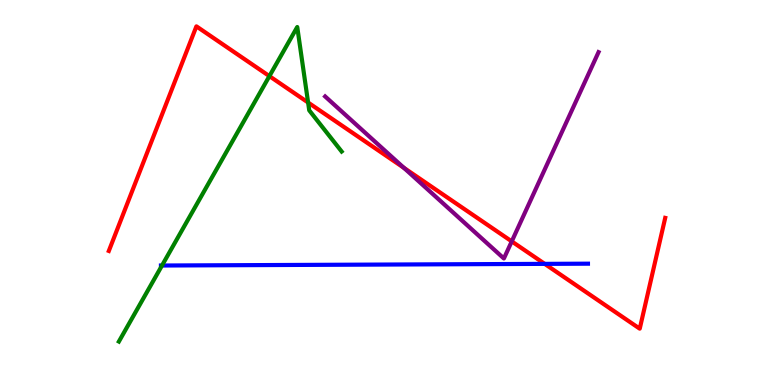[{'lines': ['blue', 'red'], 'intersections': [{'x': 7.03, 'y': 3.15}]}, {'lines': ['green', 'red'], 'intersections': [{'x': 3.48, 'y': 8.02}, {'x': 3.98, 'y': 7.34}]}, {'lines': ['purple', 'red'], 'intersections': [{'x': 5.21, 'y': 5.64}, {'x': 6.6, 'y': 3.73}]}, {'lines': ['blue', 'green'], 'intersections': [{'x': 2.09, 'y': 3.1}]}, {'lines': ['blue', 'purple'], 'intersections': []}, {'lines': ['green', 'purple'], 'intersections': []}]